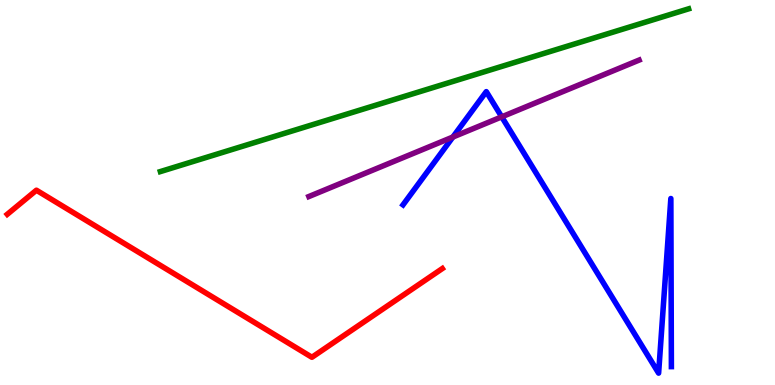[{'lines': ['blue', 'red'], 'intersections': []}, {'lines': ['green', 'red'], 'intersections': []}, {'lines': ['purple', 'red'], 'intersections': []}, {'lines': ['blue', 'green'], 'intersections': []}, {'lines': ['blue', 'purple'], 'intersections': [{'x': 5.84, 'y': 6.44}, {'x': 6.47, 'y': 6.96}]}, {'lines': ['green', 'purple'], 'intersections': []}]